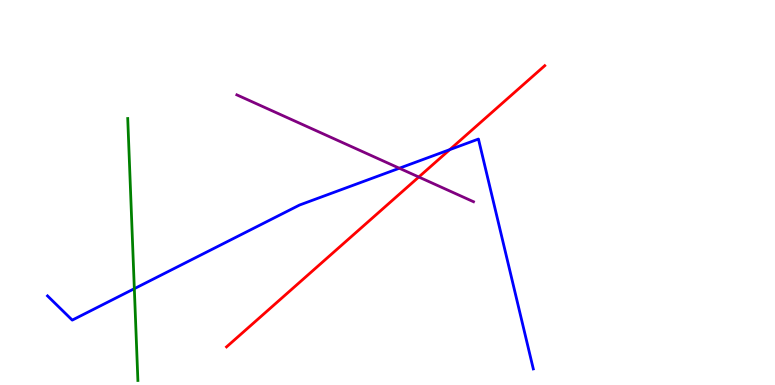[{'lines': ['blue', 'red'], 'intersections': [{'x': 5.8, 'y': 6.11}]}, {'lines': ['green', 'red'], 'intersections': []}, {'lines': ['purple', 'red'], 'intersections': [{'x': 5.4, 'y': 5.4}]}, {'lines': ['blue', 'green'], 'intersections': [{'x': 1.73, 'y': 2.5}]}, {'lines': ['blue', 'purple'], 'intersections': [{'x': 5.15, 'y': 5.63}]}, {'lines': ['green', 'purple'], 'intersections': []}]